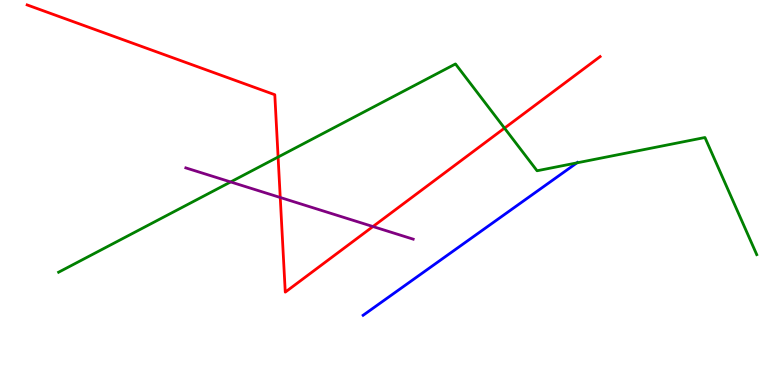[{'lines': ['blue', 'red'], 'intersections': []}, {'lines': ['green', 'red'], 'intersections': [{'x': 3.59, 'y': 5.92}, {'x': 6.51, 'y': 6.67}]}, {'lines': ['purple', 'red'], 'intersections': [{'x': 3.62, 'y': 4.87}, {'x': 4.81, 'y': 4.12}]}, {'lines': ['blue', 'green'], 'intersections': [{'x': 7.44, 'y': 5.77}]}, {'lines': ['blue', 'purple'], 'intersections': []}, {'lines': ['green', 'purple'], 'intersections': [{'x': 2.98, 'y': 5.27}]}]